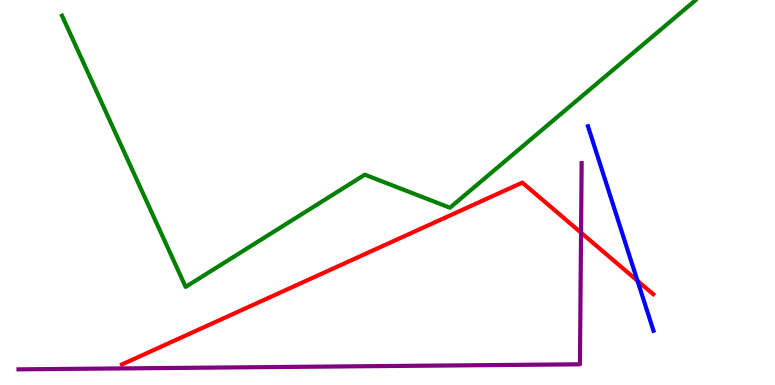[{'lines': ['blue', 'red'], 'intersections': [{'x': 8.23, 'y': 2.71}]}, {'lines': ['green', 'red'], 'intersections': []}, {'lines': ['purple', 'red'], 'intersections': [{'x': 7.5, 'y': 3.96}]}, {'lines': ['blue', 'green'], 'intersections': []}, {'lines': ['blue', 'purple'], 'intersections': []}, {'lines': ['green', 'purple'], 'intersections': []}]